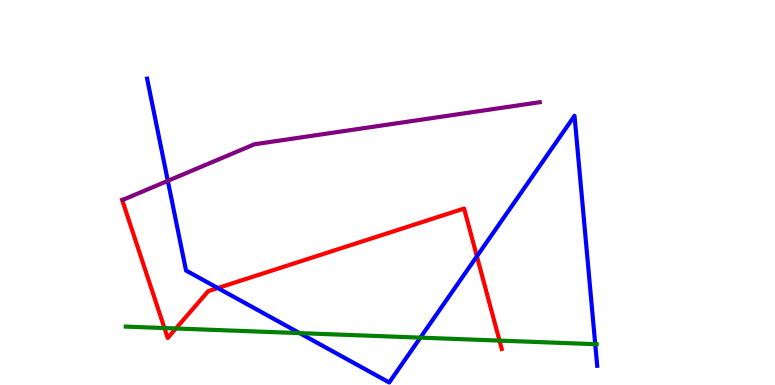[{'lines': ['blue', 'red'], 'intersections': [{'x': 2.81, 'y': 2.52}, {'x': 6.15, 'y': 3.34}]}, {'lines': ['green', 'red'], 'intersections': [{'x': 2.12, 'y': 1.48}, {'x': 2.27, 'y': 1.47}, {'x': 6.45, 'y': 1.15}]}, {'lines': ['purple', 'red'], 'intersections': []}, {'lines': ['blue', 'green'], 'intersections': [{'x': 3.87, 'y': 1.35}, {'x': 5.42, 'y': 1.23}, {'x': 7.68, 'y': 1.06}]}, {'lines': ['blue', 'purple'], 'intersections': [{'x': 2.17, 'y': 5.3}]}, {'lines': ['green', 'purple'], 'intersections': []}]